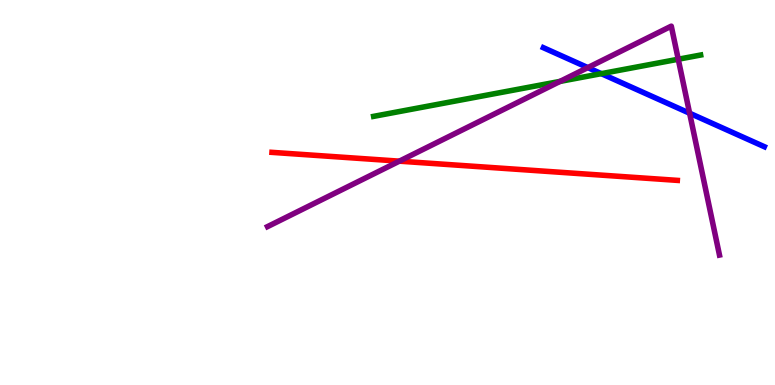[{'lines': ['blue', 'red'], 'intersections': []}, {'lines': ['green', 'red'], 'intersections': []}, {'lines': ['purple', 'red'], 'intersections': [{'x': 5.15, 'y': 5.81}]}, {'lines': ['blue', 'green'], 'intersections': [{'x': 7.76, 'y': 8.09}]}, {'lines': ['blue', 'purple'], 'intersections': [{'x': 7.58, 'y': 8.24}, {'x': 8.9, 'y': 7.06}]}, {'lines': ['green', 'purple'], 'intersections': [{'x': 7.23, 'y': 7.89}, {'x': 8.75, 'y': 8.46}]}]